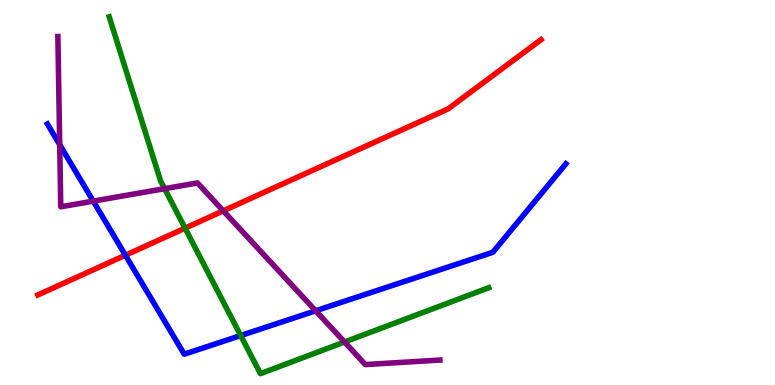[{'lines': ['blue', 'red'], 'intersections': [{'x': 1.62, 'y': 3.37}]}, {'lines': ['green', 'red'], 'intersections': [{'x': 2.39, 'y': 4.07}]}, {'lines': ['purple', 'red'], 'intersections': [{'x': 2.88, 'y': 4.52}]}, {'lines': ['blue', 'green'], 'intersections': [{'x': 3.11, 'y': 1.28}]}, {'lines': ['blue', 'purple'], 'intersections': [{'x': 0.77, 'y': 6.24}, {'x': 1.2, 'y': 4.78}, {'x': 4.07, 'y': 1.93}]}, {'lines': ['green', 'purple'], 'intersections': [{'x': 2.12, 'y': 5.1}, {'x': 4.45, 'y': 1.12}]}]